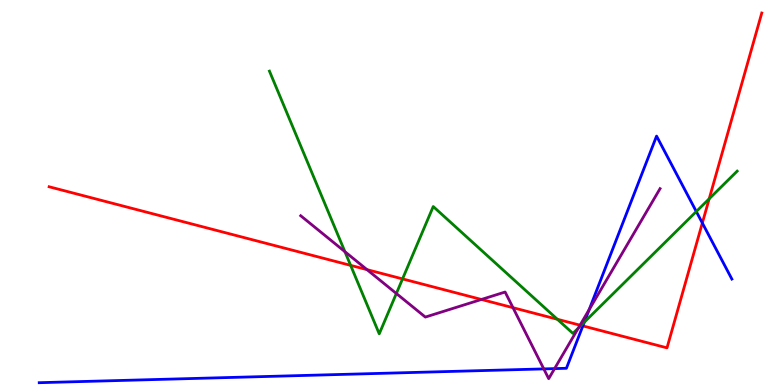[{'lines': ['blue', 'red'], 'intersections': [{'x': 7.52, 'y': 1.53}, {'x': 9.06, 'y': 4.21}]}, {'lines': ['green', 'red'], 'intersections': [{'x': 4.52, 'y': 3.11}, {'x': 5.19, 'y': 2.76}, {'x': 7.19, 'y': 1.71}, {'x': 7.5, 'y': 1.55}, {'x': 9.15, 'y': 4.84}]}, {'lines': ['purple', 'red'], 'intersections': [{'x': 4.74, 'y': 3.0}, {'x': 6.21, 'y': 2.22}, {'x': 6.62, 'y': 2.01}, {'x': 7.48, 'y': 1.55}]}, {'lines': ['blue', 'green'], 'intersections': [{'x': 7.54, 'y': 1.63}, {'x': 8.98, 'y': 4.51}]}, {'lines': ['blue', 'purple'], 'intersections': [{'x': 7.02, 'y': 0.418}, {'x': 7.16, 'y': 0.426}, {'x': 7.6, 'y': 1.96}]}, {'lines': ['green', 'purple'], 'intersections': [{'x': 4.45, 'y': 3.46}, {'x': 5.11, 'y': 2.38}, {'x': 7.46, 'y': 1.48}]}]